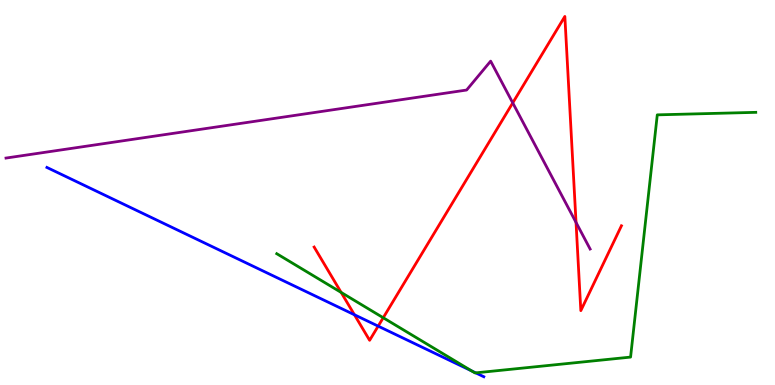[{'lines': ['blue', 'red'], 'intersections': [{'x': 4.57, 'y': 1.82}, {'x': 4.88, 'y': 1.53}]}, {'lines': ['green', 'red'], 'intersections': [{'x': 4.4, 'y': 2.4}, {'x': 4.94, 'y': 1.75}]}, {'lines': ['purple', 'red'], 'intersections': [{'x': 6.62, 'y': 7.33}, {'x': 7.43, 'y': 4.22}]}, {'lines': ['blue', 'green'], 'intersections': [{'x': 6.09, 'y': 0.366}, {'x': 6.14, 'y': 0.315}]}, {'lines': ['blue', 'purple'], 'intersections': []}, {'lines': ['green', 'purple'], 'intersections': []}]